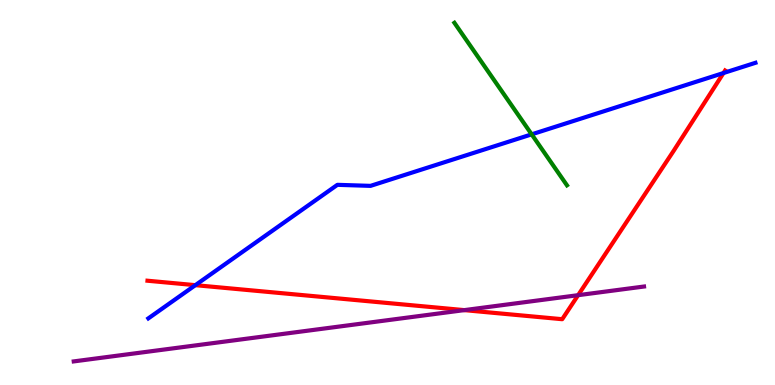[{'lines': ['blue', 'red'], 'intersections': [{'x': 2.52, 'y': 2.59}, {'x': 9.34, 'y': 8.1}]}, {'lines': ['green', 'red'], 'intersections': []}, {'lines': ['purple', 'red'], 'intersections': [{'x': 5.99, 'y': 1.94}, {'x': 7.46, 'y': 2.33}]}, {'lines': ['blue', 'green'], 'intersections': [{'x': 6.86, 'y': 6.51}]}, {'lines': ['blue', 'purple'], 'intersections': []}, {'lines': ['green', 'purple'], 'intersections': []}]